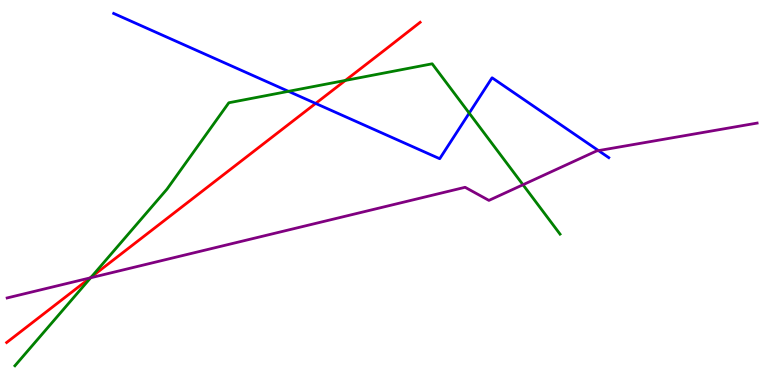[{'lines': ['blue', 'red'], 'intersections': [{'x': 4.07, 'y': 7.31}]}, {'lines': ['green', 'red'], 'intersections': [{'x': 1.18, 'y': 2.81}, {'x': 4.46, 'y': 7.91}]}, {'lines': ['purple', 'red'], 'intersections': [{'x': 1.16, 'y': 2.78}]}, {'lines': ['blue', 'green'], 'intersections': [{'x': 3.72, 'y': 7.63}, {'x': 6.05, 'y': 7.06}]}, {'lines': ['blue', 'purple'], 'intersections': [{'x': 7.72, 'y': 6.09}]}, {'lines': ['green', 'purple'], 'intersections': [{'x': 1.17, 'y': 2.79}, {'x': 6.75, 'y': 5.2}]}]